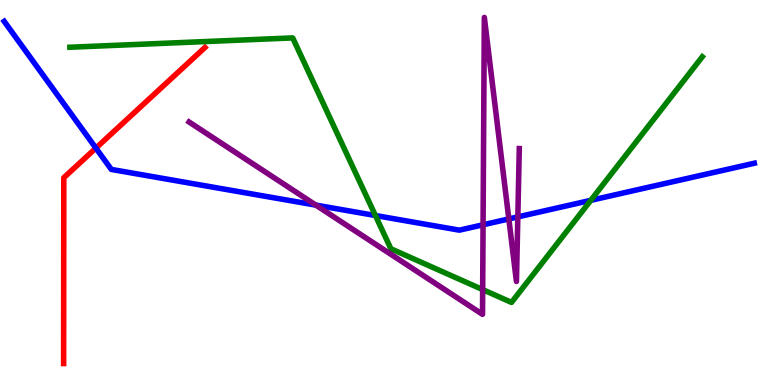[{'lines': ['blue', 'red'], 'intersections': [{'x': 1.24, 'y': 6.15}]}, {'lines': ['green', 'red'], 'intersections': []}, {'lines': ['purple', 'red'], 'intersections': []}, {'lines': ['blue', 'green'], 'intersections': [{'x': 4.84, 'y': 4.4}, {'x': 7.62, 'y': 4.8}]}, {'lines': ['blue', 'purple'], 'intersections': [{'x': 4.08, 'y': 4.67}, {'x': 6.23, 'y': 4.16}, {'x': 6.57, 'y': 4.31}, {'x': 6.68, 'y': 4.37}]}, {'lines': ['green', 'purple'], 'intersections': [{'x': 6.23, 'y': 2.48}]}]